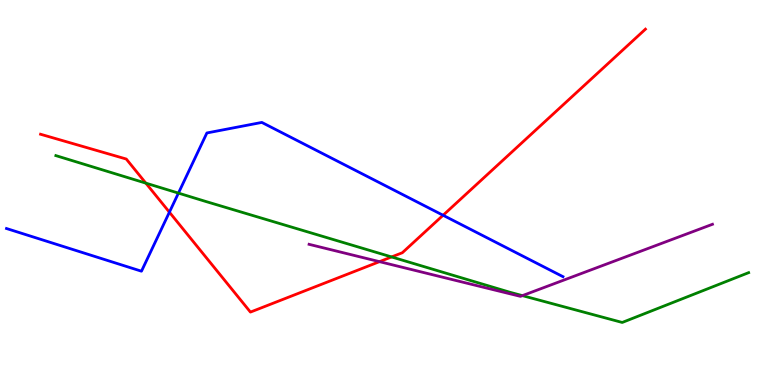[{'lines': ['blue', 'red'], 'intersections': [{'x': 2.19, 'y': 4.49}, {'x': 5.72, 'y': 4.41}]}, {'lines': ['green', 'red'], 'intersections': [{'x': 1.88, 'y': 5.24}, {'x': 5.05, 'y': 3.33}]}, {'lines': ['purple', 'red'], 'intersections': [{'x': 4.9, 'y': 3.2}]}, {'lines': ['blue', 'green'], 'intersections': [{'x': 2.3, 'y': 4.98}]}, {'lines': ['blue', 'purple'], 'intersections': []}, {'lines': ['green', 'purple'], 'intersections': [{'x': 6.74, 'y': 2.32}]}]